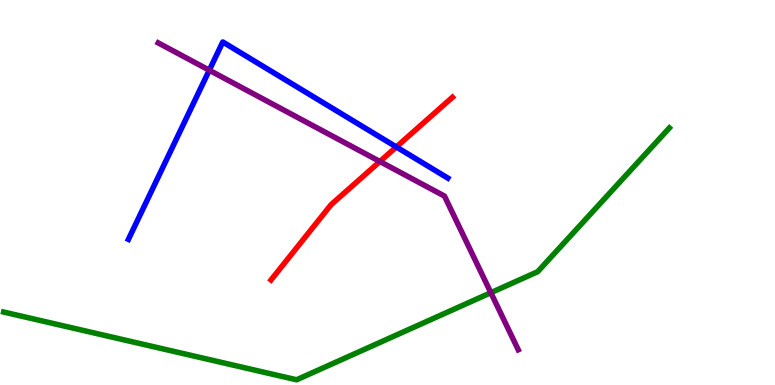[{'lines': ['blue', 'red'], 'intersections': [{'x': 5.11, 'y': 6.18}]}, {'lines': ['green', 'red'], 'intersections': []}, {'lines': ['purple', 'red'], 'intersections': [{'x': 4.9, 'y': 5.81}]}, {'lines': ['blue', 'green'], 'intersections': []}, {'lines': ['blue', 'purple'], 'intersections': [{'x': 2.7, 'y': 8.18}]}, {'lines': ['green', 'purple'], 'intersections': [{'x': 6.33, 'y': 2.4}]}]